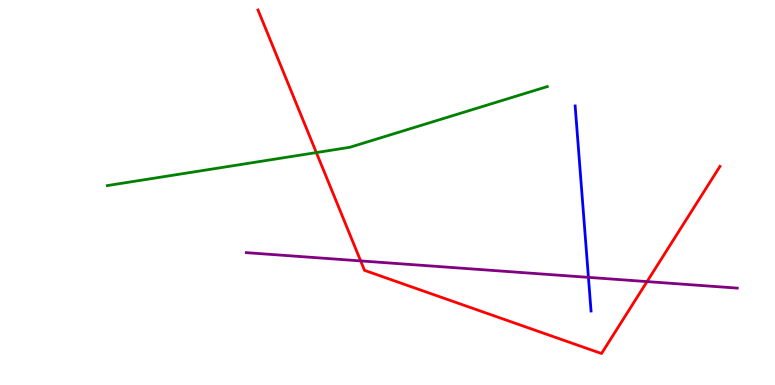[{'lines': ['blue', 'red'], 'intersections': []}, {'lines': ['green', 'red'], 'intersections': [{'x': 4.08, 'y': 6.04}]}, {'lines': ['purple', 'red'], 'intersections': [{'x': 4.65, 'y': 3.22}, {'x': 8.35, 'y': 2.69}]}, {'lines': ['blue', 'green'], 'intersections': []}, {'lines': ['blue', 'purple'], 'intersections': [{'x': 7.59, 'y': 2.8}]}, {'lines': ['green', 'purple'], 'intersections': []}]